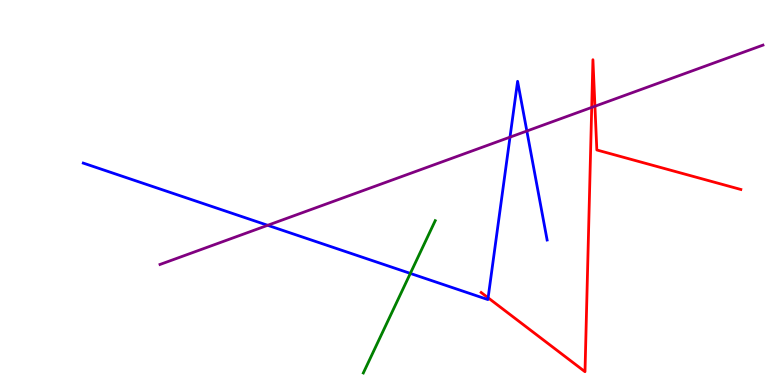[{'lines': ['blue', 'red'], 'intersections': [{'x': 6.3, 'y': 2.26}]}, {'lines': ['green', 'red'], 'intersections': []}, {'lines': ['purple', 'red'], 'intersections': [{'x': 7.63, 'y': 7.21}, {'x': 7.68, 'y': 7.24}]}, {'lines': ['blue', 'green'], 'intersections': [{'x': 5.29, 'y': 2.9}]}, {'lines': ['blue', 'purple'], 'intersections': [{'x': 3.45, 'y': 4.15}, {'x': 6.58, 'y': 6.44}, {'x': 6.8, 'y': 6.6}]}, {'lines': ['green', 'purple'], 'intersections': []}]